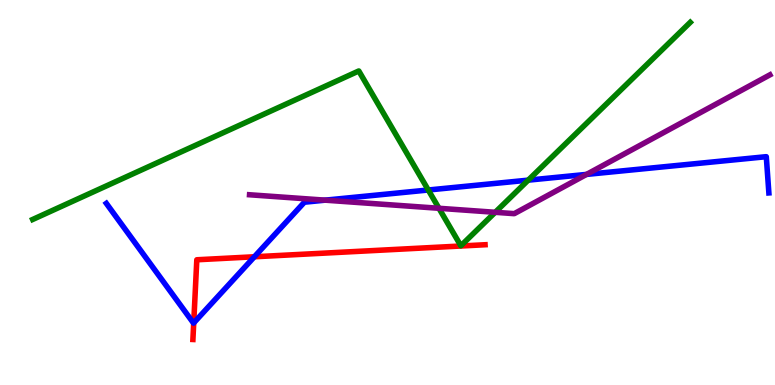[{'lines': ['blue', 'red'], 'intersections': [{'x': 2.5, 'y': 1.61}, {'x': 3.28, 'y': 3.33}]}, {'lines': ['green', 'red'], 'intersections': []}, {'lines': ['purple', 'red'], 'intersections': []}, {'lines': ['blue', 'green'], 'intersections': [{'x': 5.53, 'y': 5.06}, {'x': 6.82, 'y': 5.32}]}, {'lines': ['blue', 'purple'], 'intersections': [{'x': 4.2, 'y': 4.8}, {'x': 7.57, 'y': 5.47}]}, {'lines': ['green', 'purple'], 'intersections': [{'x': 5.66, 'y': 4.59}, {'x': 6.39, 'y': 4.49}]}]